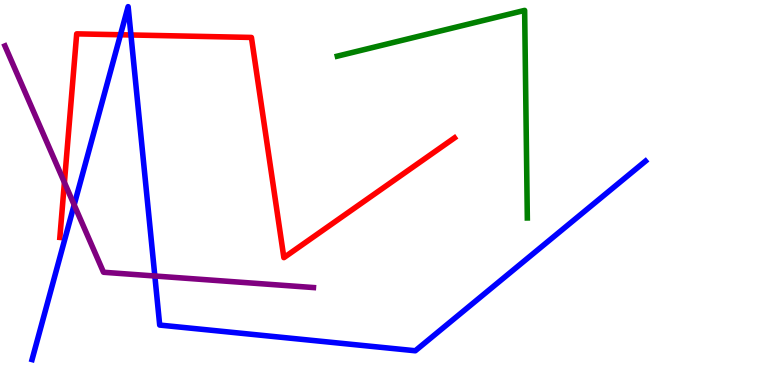[{'lines': ['blue', 'red'], 'intersections': [{'x': 1.55, 'y': 9.1}, {'x': 1.69, 'y': 9.09}]}, {'lines': ['green', 'red'], 'intersections': []}, {'lines': ['purple', 'red'], 'intersections': [{'x': 0.831, 'y': 5.26}]}, {'lines': ['blue', 'green'], 'intersections': []}, {'lines': ['blue', 'purple'], 'intersections': [{'x': 0.957, 'y': 4.68}, {'x': 2.0, 'y': 2.83}]}, {'lines': ['green', 'purple'], 'intersections': []}]